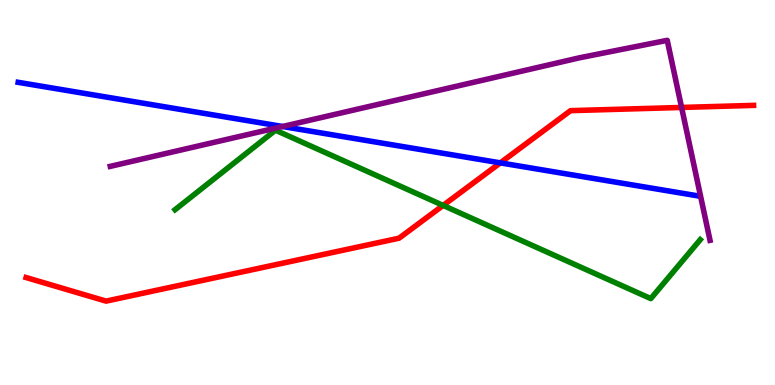[{'lines': ['blue', 'red'], 'intersections': [{'x': 6.46, 'y': 5.77}]}, {'lines': ['green', 'red'], 'intersections': [{'x': 5.72, 'y': 4.66}]}, {'lines': ['purple', 'red'], 'intersections': [{'x': 8.79, 'y': 7.21}]}, {'lines': ['blue', 'green'], 'intersections': []}, {'lines': ['blue', 'purple'], 'intersections': [{'x': 3.65, 'y': 6.71}]}, {'lines': ['green', 'purple'], 'intersections': []}]